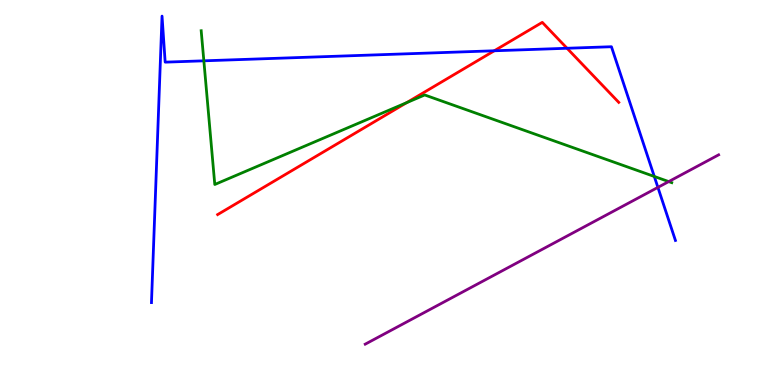[{'lines': ['blue', 'red'], 'intersections': [{'x': 6.38, 'y': 8.68}, {'x': 7.32, 'y': 8.75}]}, {'lines': ['green', 'red'], 'intersections': [{'x': 5.25, 'y': 7.33}]}, {'lines': ['purple', 'red'], 'intersections': []}, {'lines': ['blue', 'green'], 'intersections': [{'x': 2.63, 'y': 8.42}, {'x': 8.44, 'y': 5.42}]}, {'lines': ['blue', 'purple'], 'intersections': [{'x': 8.49, 'y': 5.13}]}, {'lines': ['green', 'purple'], 'intersections': [{'x': 8.63, 'y': 5.28}]}]